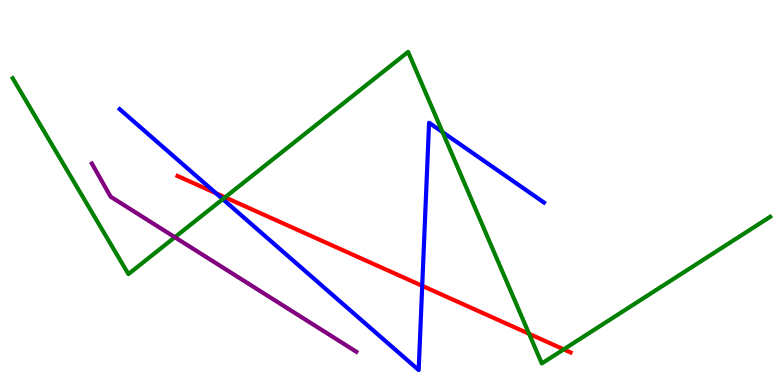[{'lines': ['blue', 'red'], 'intersections': [{'x': 2.79, 'y': 4.98}, {'x': 5.45, 'y': 2.58}]}, {'lines': ['green', 'red'], 'intersections': [{'x': 2.9, 'y': 4.87}, {'x': 6.83, 'y': 1.33}, {'x': 7.27, 'y': 0.926}]}, {'lines': ['purple', 'red'], 'intersections': []}, {'lines': ['blue', 'green'], 'intersections': [{'x': 2.87, 'y': 4.83}, {'x': 5.71, 'y': 6.57}]}, {'lines': ['blue', 'purple'], 'intersections': []}, {'lines': ['green', 'purple'], 'intersections': [{'x': 2.26, 'y': 3.84}]}]